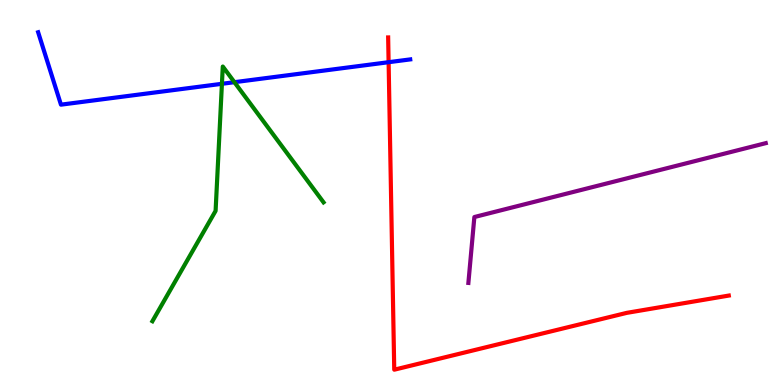[{'lines': ['blue', 'red'], 'intersections': [{'x': 5.01, 'y': 8.38}]}, {'lines': ['green', 'red'], 'intersections': []}, {'lines': ['purple', 'red'], 'intersections': []}, {'lines': ['blue', 'green'], 'intersections': [{'x': 2.86, 'y': 7.82}, {'x': 3.02, 'y': 7.87}]}, {'lines': ['blue', 'purple'], 'intersections': []}, {'lines': ['green', 'purple'], 'intersections': []}]